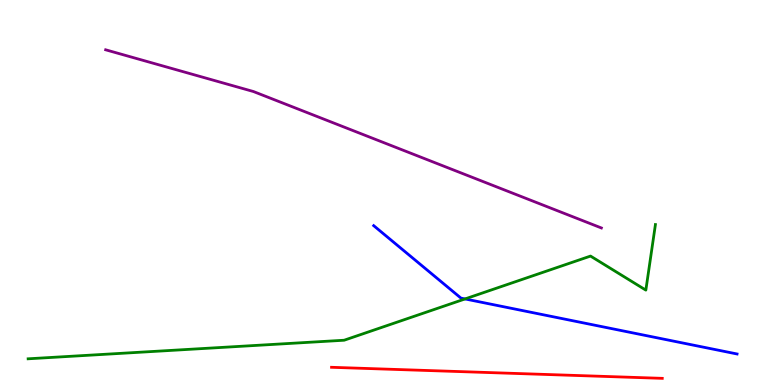[{'lines': ['blue', 'red'], 'intersections': []}, {'lines': ['green', 'red'], 'intersections': []}, {'lines': ['purple', 'red'], 'intersections': []}, {'lines': ['blue', 'green'], 'intersections': [{'x': 6.0, 'y': 2.24}]}, {'lines': ['blue', 'purple'], 'intersections': []}, {'lines': ['green', 'purple'], 'intersections': []}]